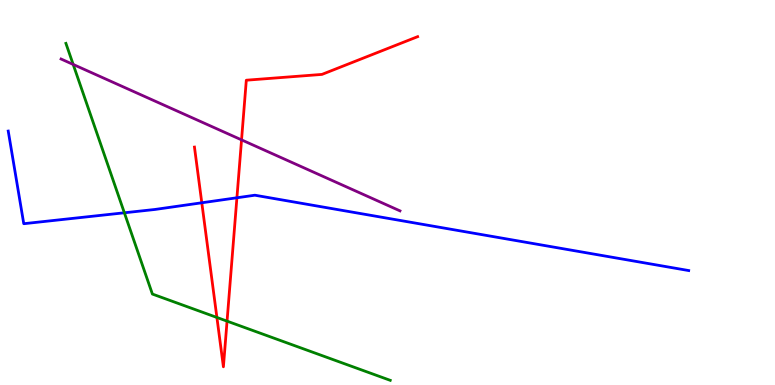[{'lines': ['blue', 'red'], 'intersections': [{'x': 2.6, 'y': 4.73}, {'x': 3.06, 'y': 4.86}]}, {'lines': ['green', 'red'], 'intersections': [{'x': 2.8, 'y': 1.75}, {'x': 2.93, 'y': 1.66}]}, {'lines': ['purple', 'red'], 'intersections': [{'x': 3.12, 'y': 6.37}]}, {'lines': ['blue', 'green'], 'intersections': [{'x': 1.6, 'y': 4.47}]}, {'lines': ['blue', 'purple'], 'intersections': []}, {'lines': ['green', 'purple'], 'intersections': [{'x': 0.944, 'y': 8.33}]}]